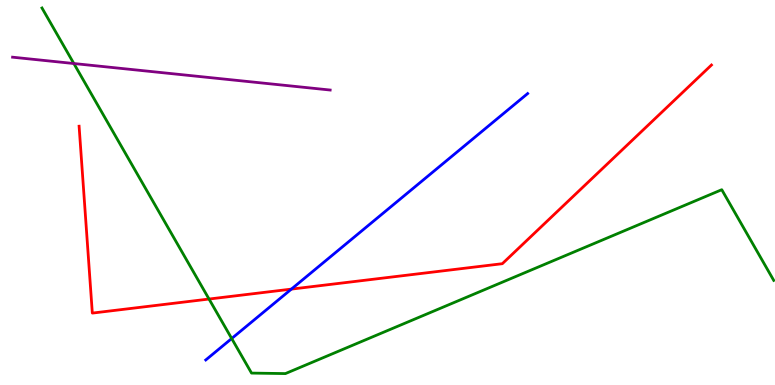[{'lines': ['blue', 'red'], 'intersections': [{'x': 3.76, 'y': 2.49}]}, {'lines': ['green', 'red'], 'intersections': [{'x': 2.7, 'y': 2.23}]}, {'lines': ['purple', 'red'], 'intersections': []}, {'lines': ['blue', 'green'], 'intersections': [{'x': 2.99, 'y': 1.21}]}, {'lines': ['blue', 'purple'], 'intersections': []}, {'lines': ['green', 'purple'], 'intersections': [{'x': 0.953, 'y': 8.35}]}]